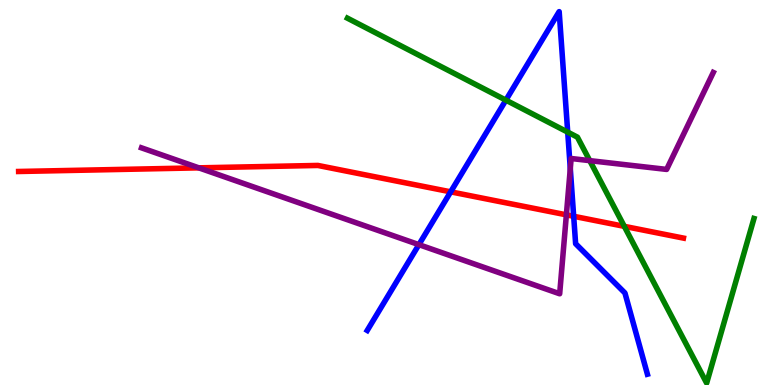[{'lines': ['blue', 'red'], 'intersections': [{'x': 5.82, 'y': 5.02}, {'x': 7.4, 'y': 4.38}]}, {'lines': ['green', 'red'], 'intersections': [{'x': 8.06, 'y': 4.12}]}, {'lines': ['purple', 'red'], 'intersections': [{'x': 2.57, 'y': 5.64}, {'x': 7.31, 'y': 4.42}]}, {'lines': ['blue', 'green'], 'intersections': [{'x': 6.53, 'y': 7.4}, {'x': 7.33, 'y': 6.57}]}, {'lines': ['blue', 'purple'], 'intersections': [{'x': 5.41, 'y': 3.65}, {'x': 7.36, 'y': 5.62}]}, {'lines': ['green', 'purple'], 'intersections': [{'x': 7.61, 'y': 5.83}]}]